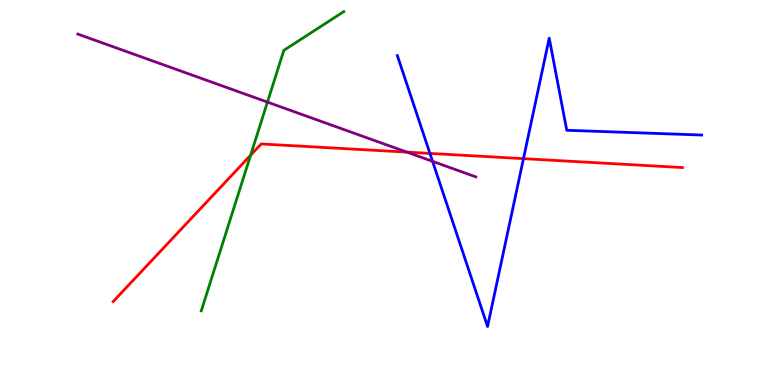[{'lines': ['blue', 'red'], 'intersections': [{'x': 5.55, 'y': 6.02}, {'x': 6.75, 'y': 5.88}]}, {'lines': ['green', 'red'], 'intersections': [{'x': 3.23, 'y': 5.97}]}, {'lines': ['purple', 'red'], 'intersections': [{'x': 5.25, 'y': 6.05}]}, {'lines': ['blue', 'green'], 'intersections': []}, {'lines': ['blue', 'purple'], 'intersections': [{'x': 5.58, 'y': 5.81}]}, {'lines': ['green', 'purple'], 'intersections': [{'x': 3.45, 'y': 7.35}]}]